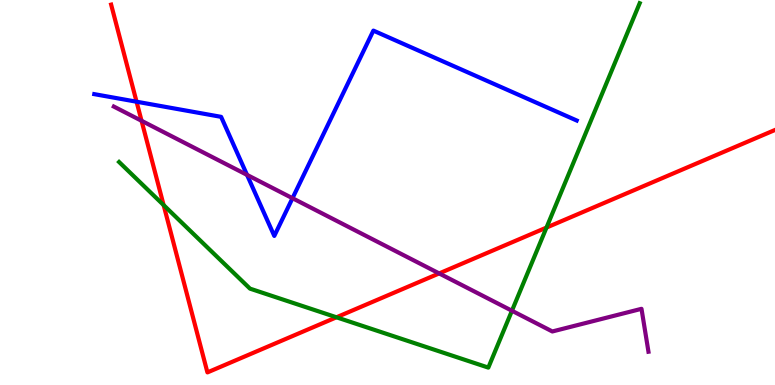[{'lines': ['blue', 'red'], 'intersections': [{'x': 1.76, 'y': 7.36}]}, {'lines': ['green', 'red'], 'intersections': [{'x': 2.11, 'y': 4.67}, {'x': 4.34, 'y': 1.76}, {'x': 7.05, 'y': 4.09}]}, {'lines': ['purple', 'red'], 'intersections': [{'x': 1.83, 'y': 6.86}, {'x': 5.67, 'y': 2.9}]}, {'lines': ['blue', 'green'], 'intersections': []}, {'lines': ['blue', 'purple'], 'intersections': [{'x': 3.19, 'y': 5.46}, {'x': 3.77, 'y': 4.85}]}, {'lines': ['green', 'purple'], 'intersections': [{'x': 6.61, 'y': 1.93}]}]